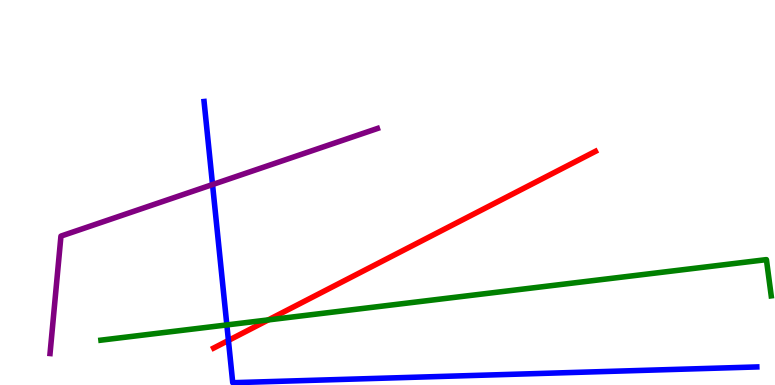[{'lines': ['blue', 'red'], 'intersections': [{'x': 2.95, 'y': 1.16}]}, {'lines': ['green', 'red'], 'intersections': [{'x': 3.46, 'y': 1.69}]}, {'lines': ['purple', 'red'], 'intersections': []}, {'lines': ['blue', 'green'], 'intersections': [{'x': 2.93, 'y': 1.56}]}, {'lines': ['blue', 'purple'], 'intersections': [{'x': 2.74, 'y': 5.21}]}, {'lines': ['green', 'purple'], 'intersections': []}]